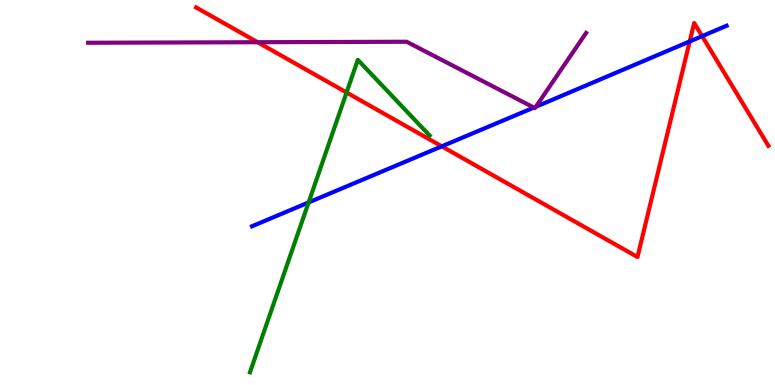[{'lines': ['blue', 'red'], 'intersections': [{'x': 5.7, 'y': 6.2}, {'x': 8.9, 'y': 8.92}, {'x': 9.06, 'y': 9.06}]}, {'lines': ['green', 'red'], 'intersections': [{'x': 4.47, 'y': 7.6}]}, {'lines': ['purple', 'red'], 'intersections': [{'x': 3.32, 'y': 8.9}]}, {'lines': ['blue', 'green'], 'intersections': [{'x': 3.98, 'y': 4.74}]}, {'lines': ['blue', 'purple'], 'intersections': [{'x': 6.89, 'y': 7.21}, {'x': 6.91, 'y': 7.23}]}, {'lines': ['green', 'purple'], 'intersections': []}]